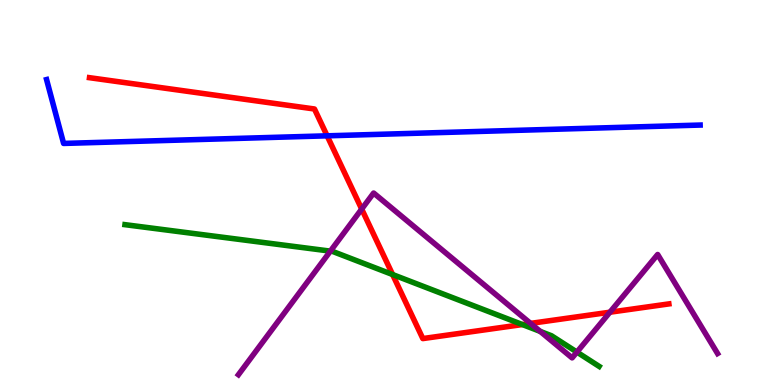[{'lines': ['blue', 'red'], 'intersections': [{'x': 4.22, 'y': 6.47}]}, {'lines': ['green', 'red'], 'intersections': [{'x': 5.07, 'y': 2.87}, {'x': 6.74, 'y': 1.57}]}, {'lines': ['purple', 'red'], 'intersections': [{'x': 4.67, 'y': 4.57}, {'x': 6.85, 'y': 1.6}, {'x': 7.87, 'y': 1.89}]}, {'lines': ['blue', 'green'], 'intersections': []}, {'lines': ['blue', 'purple'], 'intersections': []}, {'lines': ['green', 'purple'], 'intersections': [{'x': 4.26, 'y': 3.48}, {'x': 6.97, 'y': 1.39}, {'x': 7.44, 'y': 0.855}]}]